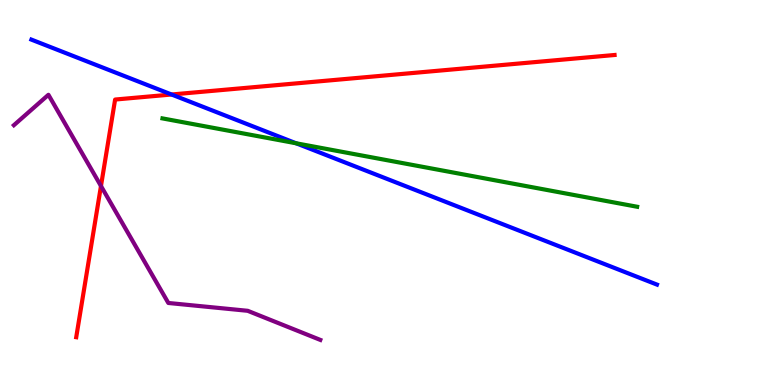[{'lines': ['blue', 'red'], 'intersections': [{'x': 2.21, 'y': 7.55}]}, {'lines': ['green', 'red'], 'intersections': []}, {'lines': ['purple', 'red'], 'intersections': [{'x': 1.3, 'y': 5.17}]}, {'lines': ['blue', 'green'], 'intersections': [{'x': 3.82, 'y': 6.28}]}, {'lines': ['blue', 'purple'], 'intersections': []}, {'lines': ['green', 'purple'], 'intersections': []}]